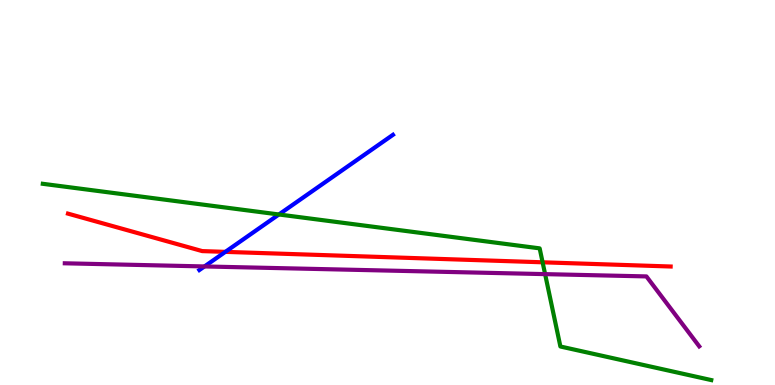[{'lines': ['blue', 'red'], 'intersections': [{'x': 2.91, 'y': 3.46}]}, {'lines': ['green', 'red'], 'intersections': [{'x': 7.0, 'y': 3.19}]}, {'lines': ['purple', 'red'], 'intersections': []}, {'lines': ['blue', 'green'], 'intersections': [{'x': 3.6, 'y': 4.43}]}, {'lines': ['blue', 'purple'], 'intersections': [{'x': 2.64, 'y': 3.08}]}, {'lines': ['green', 'purple'], 'intersections': [{'x': 7.03, 'y': 2.88}]}]